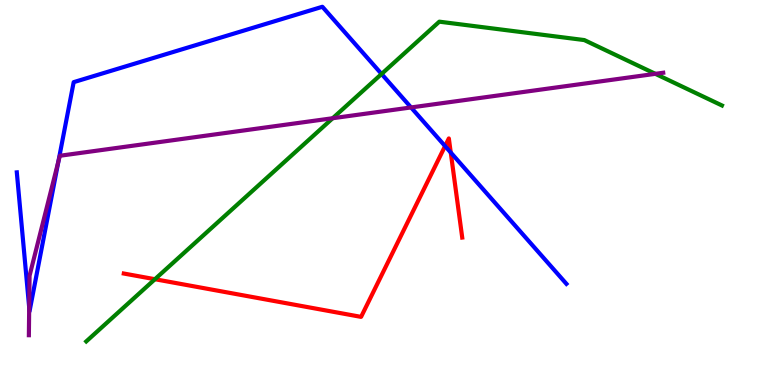[{'lines': ['blue', 'red'], 'intersections': [{'x': 5.74, 'y': 6.21}, {'x': 5.82, 'y': 6.04}]}, {'lines': ['green', 'red'], 'intersections': [{'x': 2.0, 'y': 2.75}]}, {'lines': ['purple', 'red'], 'intersections': []}, {'lines': ['blue', 'green'], 'intersections': [{'x': 4.92, 'y': 8.08}]}, {'lines': ['blue', 'purple'], 'intersections': [{'x': 0.377, 'y': 2.01}, {'x': 0.754, 'y': 5.81}, {'x': 5.3, 'y': 7.21}]}, {'lines': ['green', 'purple'], 'intersections': [{'x': 4.29, 'y': 6.93}, {'x': 8.46, 'y': 8.08}]}]